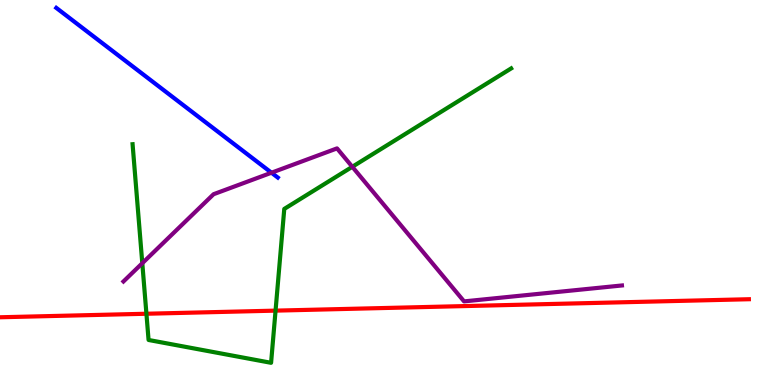[{'lines': ['blue', 'red'], 'intersections': []}, {'lines': ['green', 'red'], 'intersections': [{'x': 1.89, 'y': 1.85}, {'x': 3.56, 'y': 1.93}]}, {'lines': ['purple', 'red'], 'intersections': []}, {'lines': ['blue', 'green'], 'intersections': []}, {'lines': ['blue', 'purple'], 'intersections': [{'x': 3.5, 'y': 5.51}]}, {'lines': ['green', 'purple'], 'intersections': [{'x': 1.84, 'y': 3.16}, {'x': 4.55, 'y': 5.67}]}]